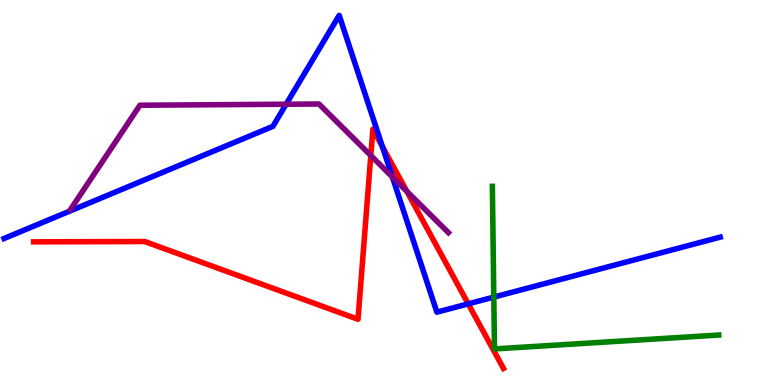[{'lines': ['blue', 'red'], 'intersections': [{'x': 4.93, 'y': 6.2}, {'x': 6.04, 'y': 2.11}]}, {'lines': ['green', 'red'], 'intersections': []}, {'lines': ['purple', 'red'], 'intersections': [{'x': 4.78, 'y': 5.96}, {'x': 5.25, 'y': 5.03}]}, {'lines': ['blue', 'green'], 'intersections': [{'x': 6.37, 'y': 2.28}]}, {'lines': ['blue', 'purple'], 'intersections': [{'x': 3.69, 'y': 7.29}, {'x': 5.06, 'y': 5.4}]}, {'lines': ['green', 'purple'], 'intersections': []}]